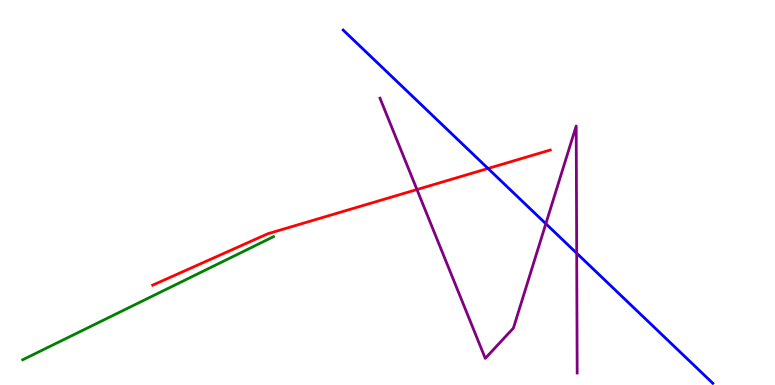[{'lines': ['blue', 'red'], 'intersections': [{'x': 6.3, 'y': 5.62}]}, {'lines': ['green', 'red'], 'intersections': []}, {'lines': ['purple', 'red'], 'intersections': [{'x': 5.38, 'y': 5.08}]}, {'lines': ['blue', 'green'], 'intersections': []}, {'lines': ['blue', 'purple'], 'intersections': [{'x': 7.04, 'y': 4.19}, {'x': 7.44, 'y': 3.42}]}, {'lines': ['green', 'purple'], 'intersections': []}]